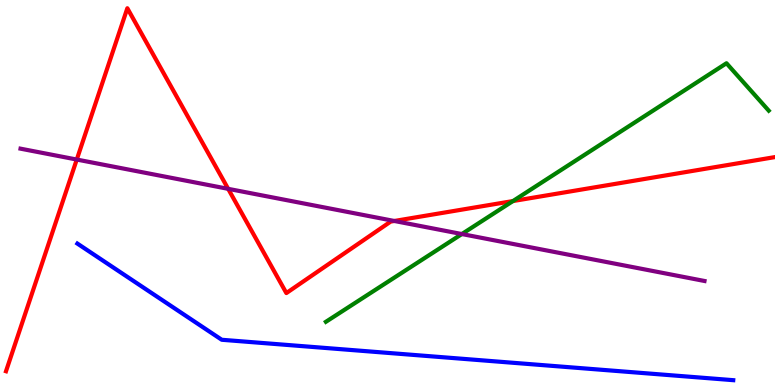[{'lines': ['blue', 'red'], 'intersections': []}, {'lines': ['green', 'red'], 'intersections': [{'x': 6.62, 'y': 4.78}]}, {'lines': ['purple', 'red'], 'intersections': [{'x': 0.991, 'y': 5.86}, {'x': 2.94, 'y': 5.1}, {'x': 5.09, 'y': 4.26}]}, {'lines': ['blue', 'green'], 'intersections': []}, {'lines': ['blue', 'purple'], 'intersections': []}, {'lines': ['green', 'purple'], 'intersections': [{'x': 5.96, 'y': 3.92}]}]